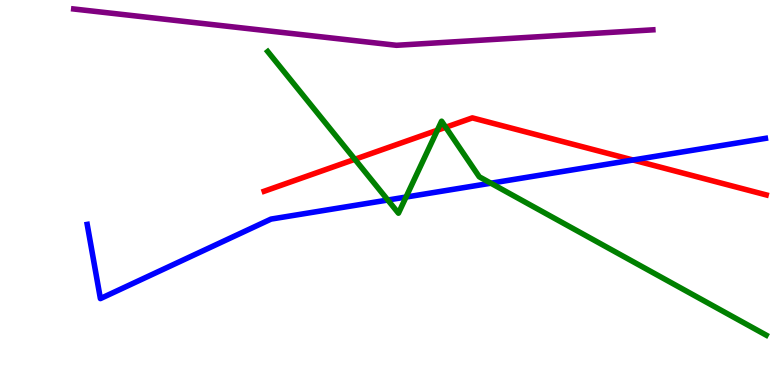[{'lines': ['blue', 'red'], 'intersections': [{'x': 8.17, 'y': 5.84}]}, {'lines': ['green', 'red'], 'intersections': [{'x': 4.58, 'y': 5.86}, {'x': 5.64, 'y': 6.62}, {'x': 5.75, 'y': 6.69}]}, {'lines': ['purple', 'red'], 'intersections': []}, {'lines': ['blue', 'green'], 'intersections': [{'x': 5.0, 'y': 4.8}, {'x': 5.24, 'y': 4.88}, {'x': 6.33, 'y': 5.24}]}, {'lines': ['blue', 'purple'], 'intersections': []}, {'lines': ['green', 'purple'], 'intersections': []}]